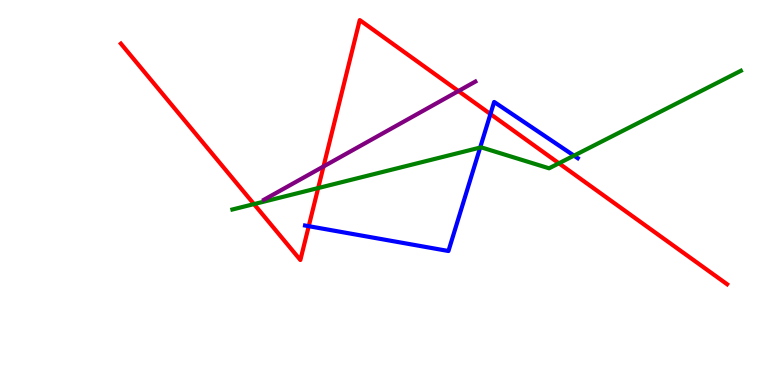[{'lines': ['blue', 'red'], 'intersections': [{'x': 3.98, 'y': 4.13}, {'x': 6.33, 'y': 7.04}]}, {'lines': ['green', 'red'], 'intersections': [{'x': 3.28, 'y': 4.7}, {'x': 4.11, 'y': 5.12}, {'x': 7.21, 'y': 5.76}]}, {'lines': ['purple', 'red'], 'intersections': [{'x': 4.17, 'y': 5.68}, {'x': 5.92, 'y': 7.64}]}, {'lines': ['blue', 'green'], 'intersections': [{'x': 6.2, 'y': 6.17}, {'x': 7.41, 'y': 5.96}]}, {'lines': ['blue', 'purple'], 'intersections': []}, {'lines': ['green', 'purple'], 'intersections': []}]